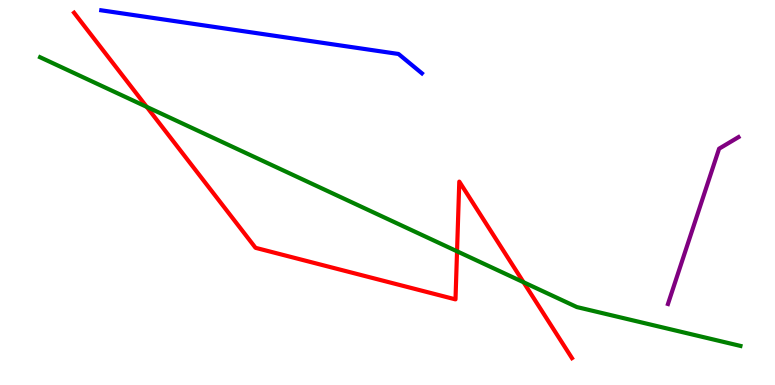[{'lines': ['blue', 'red'], 'intersections': []}, {'lines': ['green', 'red'], 'intersections': [{'x': 1.89, 'y': 7.22}, {'x': 5.9, 'y': 3.47}, {'x': 6.76, 'y': 2.67}]}, {'lines': ['purple', 'red'], 'intersections': []}, {'lines': ['blue', 'green'], 'intersections': []}, {'lines': ['blue', 'purple'], 'intersections': []}, {'lines': ['green', 'purple'], 'intersections': []}]